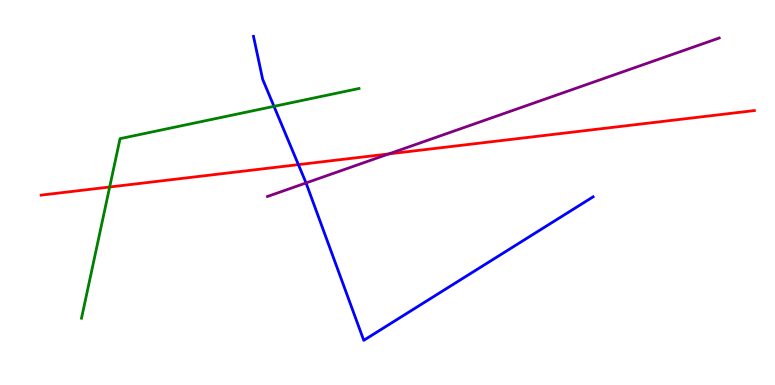[{'lines': ['blue', 'red'], 'intersections': [{'x': 3.85, 'y': 5.72}]}, {'lines': ['green', 'red'], 'intersections': [{'x': 1.42, 'y': 5.14}]}, {'lines': ['purple', 'red'], 'intersections': [{'x': 5.02, 'y': 6.0}]}, {'lines': ['blue', 'green'], 'intersections': [{'x': 3.54, 'y': 7.24}]}, {'lines': ['blue', 'purple'], 'intersections': [{'x': 3.95, 'y': 5.25}]}, {'lines': ['green', 'purple'], 'intersections': []}]